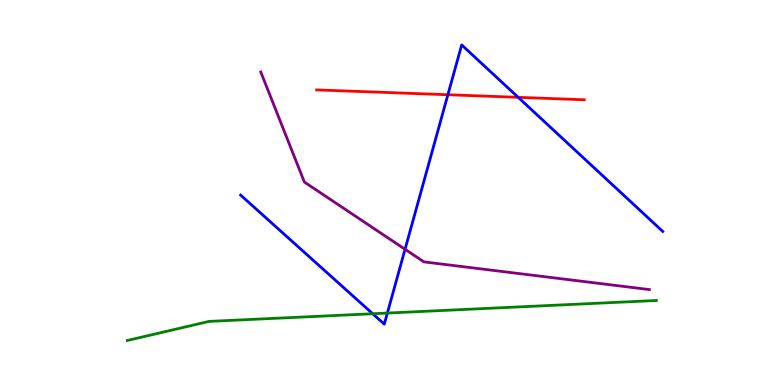[{'lines': ['blue', 'red'], 'intersections': [{'x': 5.78, 'y': 7.54}, {'x': 6.69, 'y': 7.47}]}, {'lines': ['green', 'red'], 'intersections': []}, {'lines': ['purple', 'red'], 'intersections': []}, {'lines': ['blue', 'green'], 'intersections': [{'x': 4.81, 'y': 1.85}, {'x': 5.0, 'y': 1.87}]}, {'lines': ['blue', 'purple'], 'intersections': [{'x': 5.23, 'y': 3.53}]}, {'lines': ['green', 'purple'], 'intersections': []}]